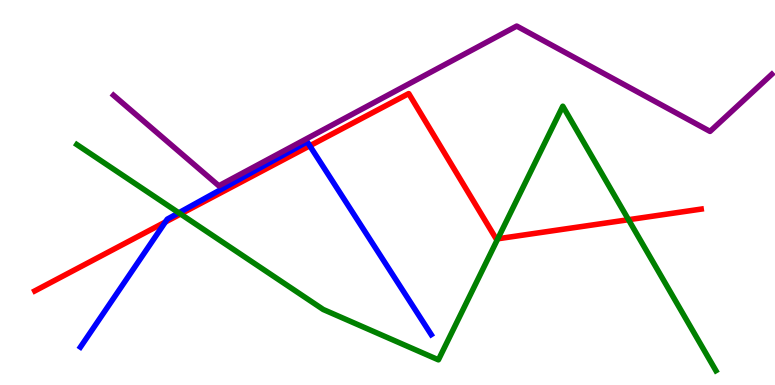[{'lines': ['blue', 'red'], 'intersections': [{'x': 2.13, 'y': 4.23}, {'x': 4.0, 'y': 6.21}]}, {'lines': ['green', 'red'], 'intersections': [{'x': 2.33, 'y': 4.44}, {'x': 6.42, 'y': 3.8}, {'x': 8.11, 'y': 4.29}]}, {'lines': ['purple', 'red'], 'intersections': []}, {'lines': ['blue', 'green'], 'intersections': [{'x': 2.31, 'y': 4.47}]}, {'lines': ['blue', 'purple'], 'intersections': []}, {'lines': ['green', 'purple'], 'intersections': []}]